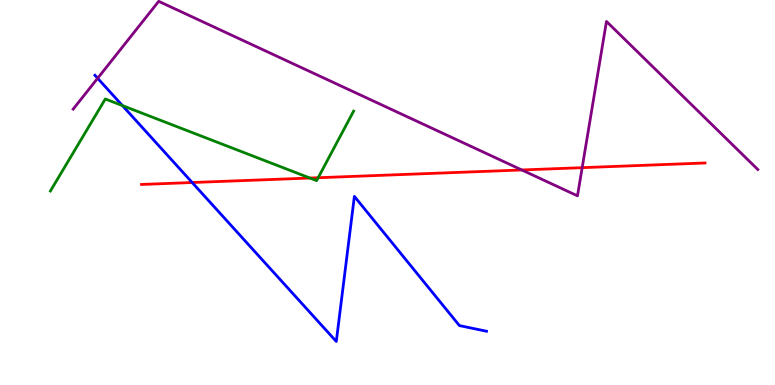[{'lines': ['blue', 'red'], 'intersections': [{'x': 2.48, 'y': 5.26}]}, {'lines': ['green', 'red'], 'intersections': [{'x': 4.0, 'y': 5.38}, {'x': 4.11, 'y': 5.38}]}, {'lines': ['purple', 'red'], 'intersections': [{'x': 6.73, 'y': 5.59}, {'x': 7.51, 'y': 5.65}]}, {'lines': ['blue', 'green'], 'intersections': [{'x': 1.58, 'y': 7.26}]}, {'lines': ['blue', 'purple'], 'intersections': [{'x': 1.26, 'y': 7.97}]}, {'lines': ['green', 'purple'], 'intersections': []}]